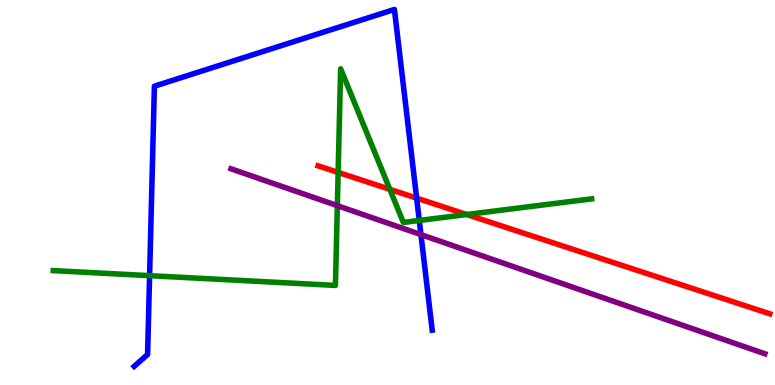[{'lines': ['blue', 'red'], 'intersections': [{'x': 5.38, 'y': 4.85}]}, {'lines': ['green', 'red'], 'intersections': [{'x': 4.36, 'y': 5.52}, {'x': 5.03, 'y': 5.08}, {'x': 6.02, 'y': 4.43}]}, {'lines': ['purple', 'red'], 'intersections': []}, {'lines': ['blue', 'green'], 'intersections': [{'x': 1.93, 'y': 2.84}, {'x': 5.41, 'y': 4.27}]}, {'lines': ['blue', 'purple'], 'intersections': [{'x': 5.43, 'y': 3.91}]}, {'lines': ['green', 'purple'], 'intersections': [{'x': 4.35, 'y': 4.66}]}]